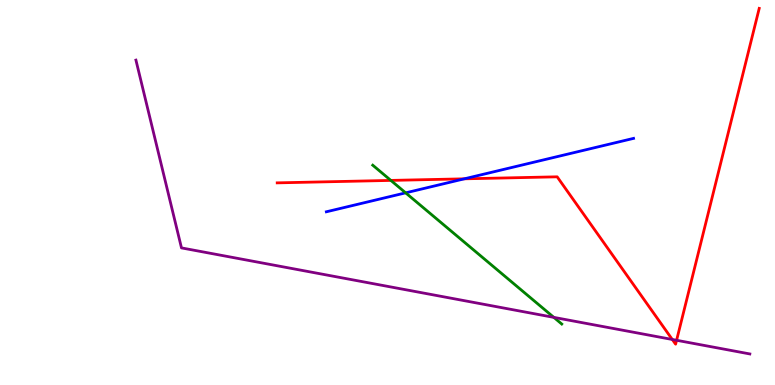[{'lines': ['blue', 'red'], 'intersections': [{'x': 5.99, 'y': 5.36}]}, {'lines': ['green', 'red'], 'intersections': [{'x': 5.04, 'y': 5.31}]}, {'lines': ['purple', 'red'], 'intersections': [{'x': 8.67, 'y': 1.18}, {'x': 8.73, 'y': 1.16}]}, {'lines': ['blue', 'green'], 'intersections': [{'x': 5.23, 'y': 4.99}]}, {'lines': ['blue', 'purple'], 'intersections': []}, {'lines': ['green', 'purple'], 'intersections': [{'x': 7.15, 'y': 1.76}]}]